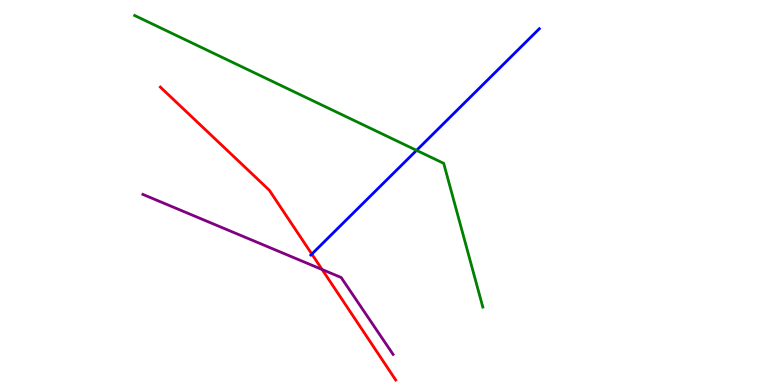[{'lines': ['blue', 'red'], 'intersections': [{'x': 4.02, 'y': 3.4}]}, {'lines': ['green', 'red'], 'intersections': []}, {'lines': ['purple', 'red'], 'intersections': [{'x': 4.16, 'y': 3.0}]}, {'lines': ['blue', 'green'], 'intersections': [{'x': 5.37, 'y': 6.09}]}, {'lines': ['blue', 'purple'], 'intersections': []}, {'lines': ['green', 'purple'], 'intersections': []}]